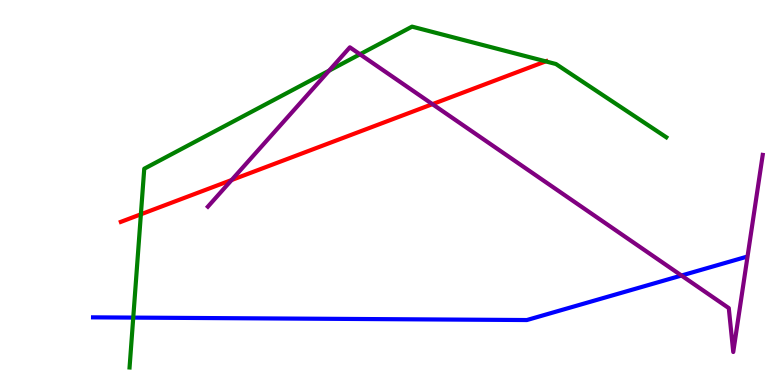[{'lines': ['blue', 'red'], 'intersections': []}, {'lines': ['green', 'red'], 'intersections': [{'x': 1.82, 'y': 4.43}, {'x': 7.04, 'y': 8.41}]}, {'lines': ['purple', 'red'], 'intersections': [{'x': 2.99, 'y': 5.32}, {'x': 5.58, 'y': 7.29}]}, {'lines': ['blue', 'green'], 'intersections': [{'x': 1.72, 'y': 1.75}]}, {'lines': ['blue', 'purple'], 'intersections': [{'x': 8.79, 'y': 2.84}]}, {'lines': ['green', 'purple'], 'intersections': [{'x': 4.25, 'y': 8.16}, {'x': 4.64, 'y': 8.59}]}]